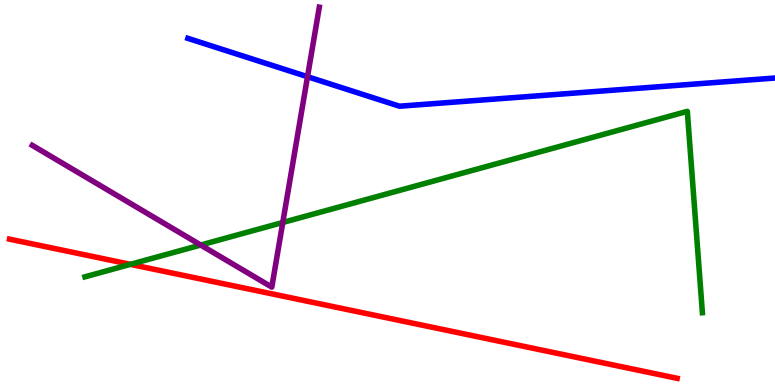[{'lines': ['blue', 'red'], 'intersections': []}, {'lines': ['green', 'red'], 'intersections': [{'x': 1.68, 'y': 3.13}]}, {'lines': ['purple', 'red'], 'intersections': []}, {'lines': ['blue', 'green'], 'intersections': []}, {'lines': ['blue', 'purple'], 'intersections': [{'x': 3.97, 'y': 8.01}]}, {'lines': ['green', 'purple'], 'intersections': [{'x': 2.59, 'y': 3.64}, {'x': 3.65, 'y': 4.22}]}]